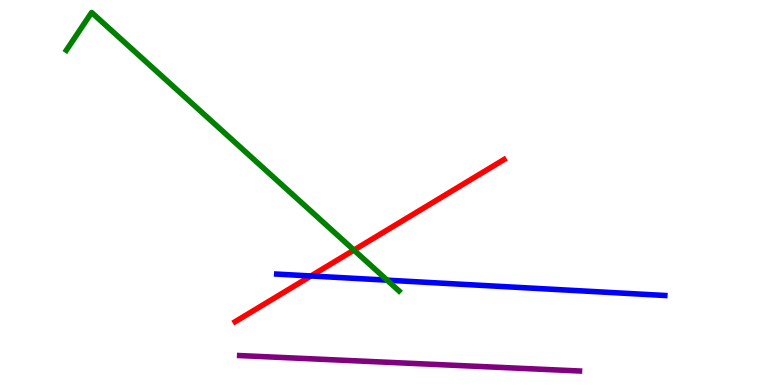[{'lines': ['blue', 'red'], 'intersections': [{'x': 4.01, 'y': 2.83}]}, {'lines': ['green', 'red'], 'intersections': [{'x': 4.57, 'y': 3.5}]}, {'lines': ['purple', 'red'], 'intersections': []}, {'lines': ['blue', 'green'], 'intersections': [{'x': 5.0, 'y': 2.72}]}, {'lines': ['blue', 'purple'], 'intersections': []}, {'lines': ['green', 'purple'], 'intersections': []}]